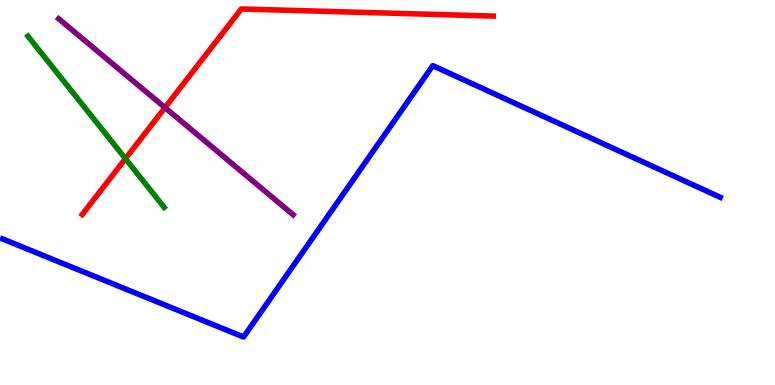[{'lines': ['blue', 'red'], 'intersections': []}, {'lines': ['green', 'red'], 'intersections': [{'x': 1.62, 'y': 5.88}]}, {'lines': ['purple', 'red'], 'intersections': [{'x': 2.13, 'y': 7.21}]}, {'lines': ['blue', 'green'], 'intersections': []}, {'lines': ['blue', 'purple'], 'intersections': []}, {'lines': ['green', 'purple'], 'intersections': []}]